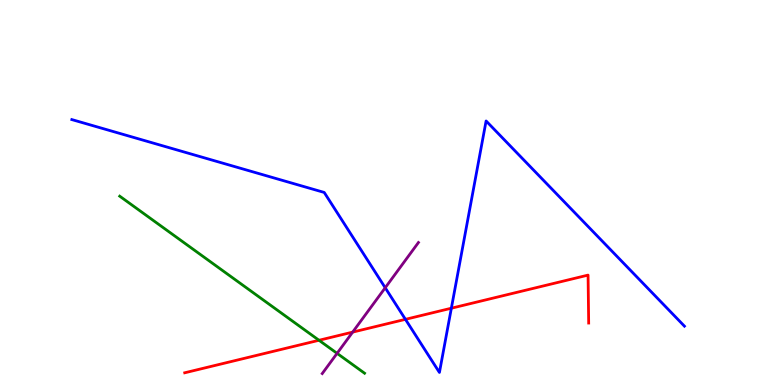[{'lines': ['blue', 'red'], 'intersections': [{'x': 5.23, 'y': 1.71}, {'x': 5.82, 'y': 1.99}]}, {'lines': ['green', 'red'], 'intersections': [{'x': 4.12, 'y': 1.16}]}, {'lines': ['purple', 'red'], 'intersections': [{'x': 4.55, 'y': 1.37}]}, {'lines': ['blue', 'green'], 'intersections': []}, {'lines': ['blue', 'purple'], 'intersections': [{'x': 4.97, 'y': 2.53}]}, {'lines': ['green', 'purple'], 'intersections': [{'x': 4.35, 'y': 0.822}]}]